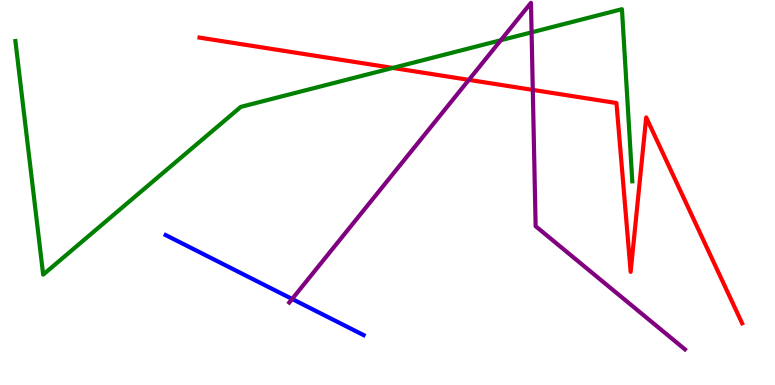[{'lines': ['blue', 'red'], 'intersections': []}, {'lines': ['green', 'red'], 'intersections': [{'x': 5.07, 'y': 8.24}]}, {'lines': ['purple', 'red'], 'intersections': [{'x': 6.05, 'y': 7.93}, {'x': 6.87, 'y': 7.67}]}, {'lines': ['blue', 'green'], 'intersections': []}, {'lines': ['blue', 'purple'], 'intersections': [{'x': 3.77, 'y': 2.23}]}, {'lines': ['green', 'purple'], 'intersections': [{'x': 6.46, 'y': 8.95}, {'x': 6.86, 'y': 9.16}]}]